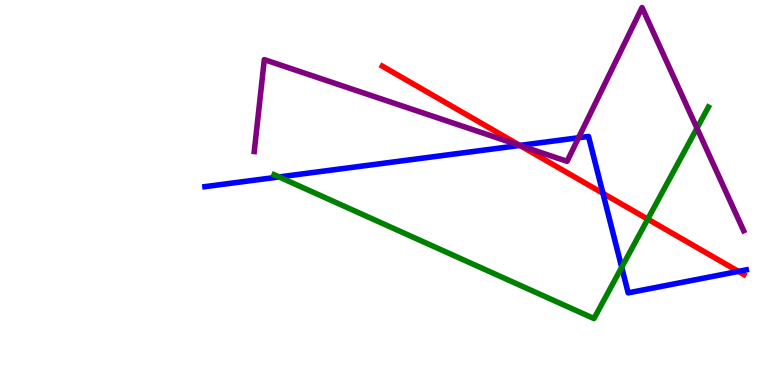[{'lines': ['blue', 'red'], 'intersections': [{'x': 6.71, 'y': 6.22}, {'x': 7.78, 'y': 4.98}, {'x': 9.53, 'y': 2.95}]}, {'lines': ['green', 'red'], 'intersections': [{'x': 8.36, 'y': 4.31}]}, {'lines': ['purple', 'red'], 'intersections': [{'x': 6.71, 'y': 6.22}]}, {'lines': ['blue', 'green'], 'intersections': [{'x': 3.6, 'y': 5.4}, {'x': 8.02, 'y': 3.06}]}, {'lines': ['blue', 'purple'], 'intersections': [{'x': 6.71, 'y': 6.22}, {'x': 7.47, 'y': 6.42}]}, {'lines': ['green', 'purple'], 'intersections': [{'x': 8.99, 'y': 6.67}]}]